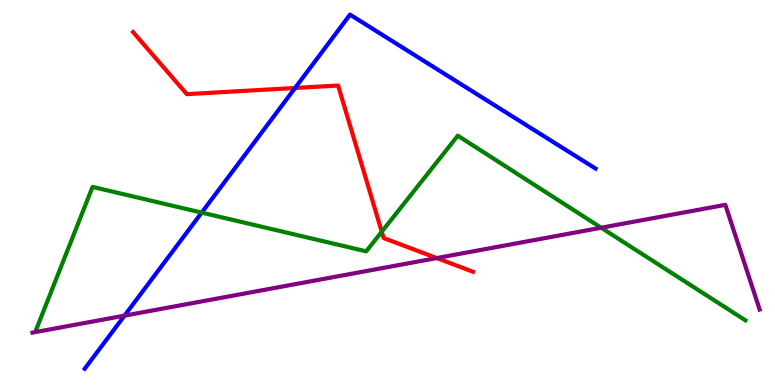[{'lines': ['blue', 'red'], 'intersections': [{'x': 3.81, 'y': 7.72}]}, {'lines': ['green', 'red'], 'intersections': [{'x': 4.93, 'y': 3.98}]}, {'lines': ['purple', 'red'], 'intersections': [{'x': 5.64, 'y': 3.3}]}, {'lines': ['blue', 'green'], 'intersections': [{'x': 2.6, 'y': 4.48}]}, {'lines': ['blue', 'purple'], 'intersections': [{'x': 1.61, 'y': 1.8}]}, {'lines': ['green', 'purple'], 'intersections': [{'x': 7.76, 'y': 4.08}]}]